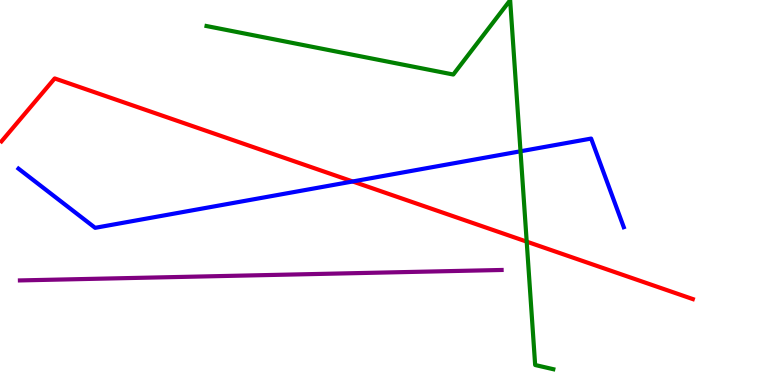[{'lines': ['blue', 'red'], 'intersections': [{'x': 4.55, 'y': 5.29}]}, {'lines': ['green', 'red'], 'intersections': [{'x': 6.8, 'y': 3.72}]}, {'lines': ['purple', 'red'], 'intersections': []}, {'lines': ['blue', 'green'], 'intersections': [{'x': 6.72, 'y': 6.07}]}, {'lines': ['blue', 'purple'], 'intersections': []}, {'lines': ['green', 'purple'], 'intersections': []}]